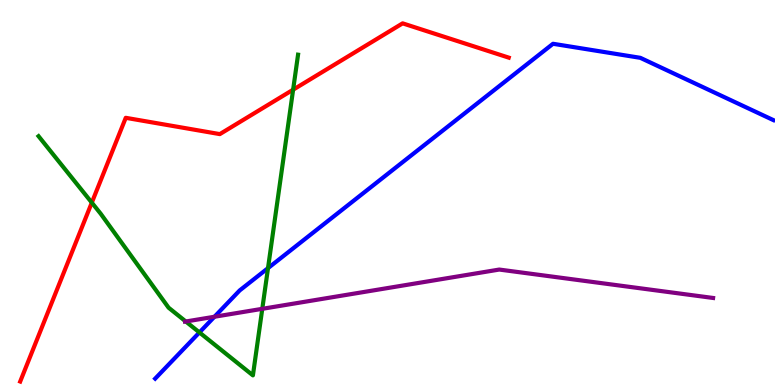[{'lines': ['blue', 'red'], 'intersections': []}, {'lines': ['green', 'red'], 'intersections': [{'x': 1.18, 'y': 4.74}, {'x': 3.78, 'y': 7.67}]}, {'lines': ['purple', 'red'], 'intersections': []}, {'lines': ['blue', 'green'], 'intersections': [{'x': 2.57, 'y': 1.37}, {'x': 3.46, 'y': 3.04}]}, {'lines': ['blue', 'purple'], 'intersections': [{'x': 2.77, 'y': 1.77}]}, {'lines': ['green', 'purple'], 'intersections': [{'x': 2.4, 'y': 1.65}, {'x': 3.38, 'y': 1.98}]}]